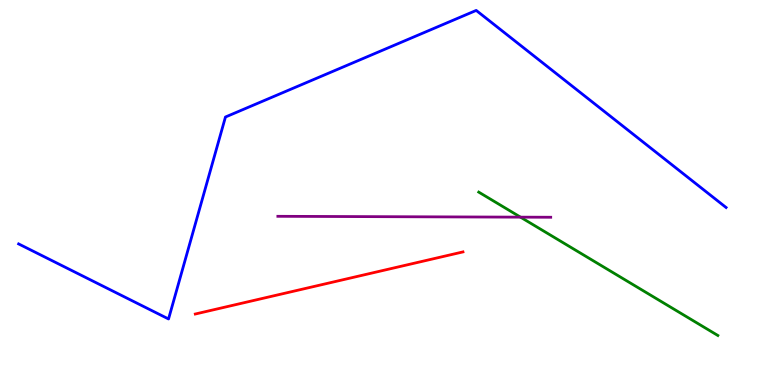[{'lines': ['blue', 'red'], 'intersections': []}, {'lines': ['green', 'red'], 'intersections': []}, {'lines': ['purple', 'red'], 'intersections': []}, {'lines': ['blue', 'green'], 'intersections': []}, {'lines': ['blue', 'purple'], 'intersections': []}, {'lines': ['green', 'purple'], 'intersections': [{'x': 6.72, 'y': 4.36}]}]